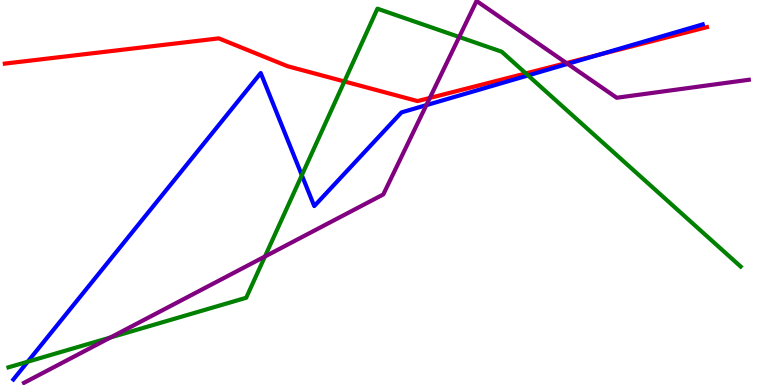[{'lines': ['blue', 'red'], 'intersections': [{'x': 7.72, 'y': 8.58}]}, {'lines': ['green', 'red'], 'intersections': [{'x': 4.44, 'y': 7.88}, {'x': 6.79, 'y': 8.09}]}, {'lines': ['purple', 'red'], 'intersections': [{'x': 5.55, 'y': 7.46}, {'x': 7.31, 'y': 8.36}]}, {'lines': ['blue', 'green'], 'intersections': [{'x': 0.358, 'y': 0.605}, {'x': 3.89, 'y': 5.45}, {'x': 6.81, 'y': 8.04}]}, {'lines': ['blue', 'purple'], 'intersections': [{'x': 5.5, 'y': 7.27}, {'x': 7.32, 'y': 8.34}]}, {'lines': ['green', 'purple'], 'intersections': [{'x': 1.43, 'y': 1.23}, {'x': 3.42, 'y': 3.34}, {'x': 5.93, 'y': 9.04}]}]